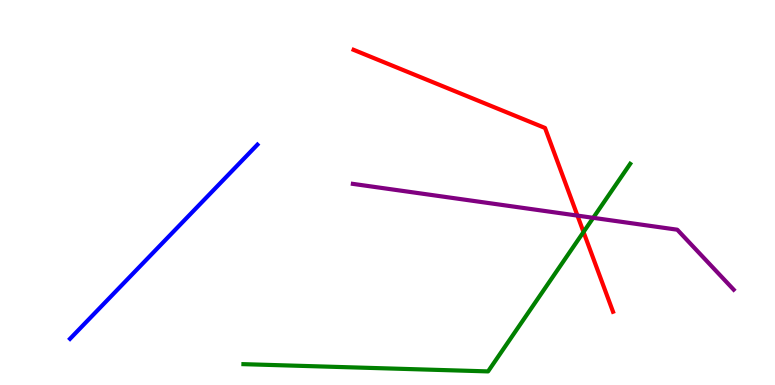[{'lines': ['blue', 'red'], 'intersections': []}, {'lines': ['green', 'red'], 'intersections': [{'x': 7.53, 'y': 3.97}]}, {'lines': ['purple', 'red'], 'intersections': [{'x': 7.45, 'y': 4.4}]}, {'lines': ['blue', 'green'], 'intersections': []}, {'lines': ['blue', 'purple'], 'intersections': []}, {'lines': ['green', 'purple'], 'intersections': [{'x': 7.65, 'y': 4.34}]}]